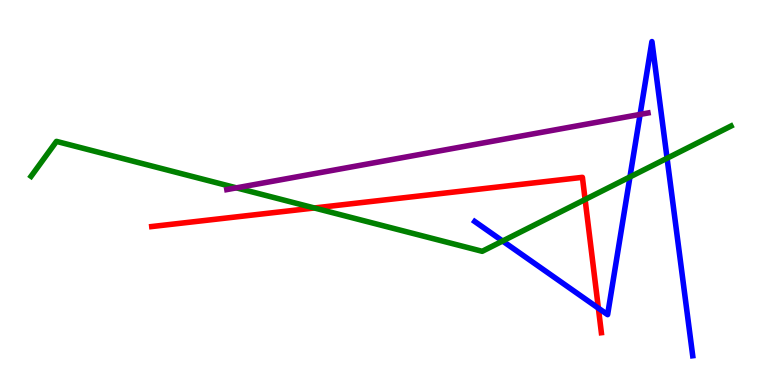[{'lines': ['blue', 'red'], 'intersections': [{'x': 7.72, 'y': 2.0}]}, {'lines': ['green', 'red'], 'intersections': [{'x': 4.06, 'y': 4.6}, {'x': 7.55, 'y': 4.82}]}, {'lines': ['purple', 'red'], 'intersections': []}, {'lines': ['blue', 'green'], 'intersections': [{'x': 6.49, 'y': 3.74}, {'x': 8.13, 'y': 5.4}, {'x': 8.61, 'y': 5.89}]}, {'lines': ['blue', 'purple'], 'intersections': [{'x': 8.26, 'y': 7.03}]}, {'lines': ['green', 'purple'], 'intersections': [{'x': 3.05, 'y': 5.12}]}]